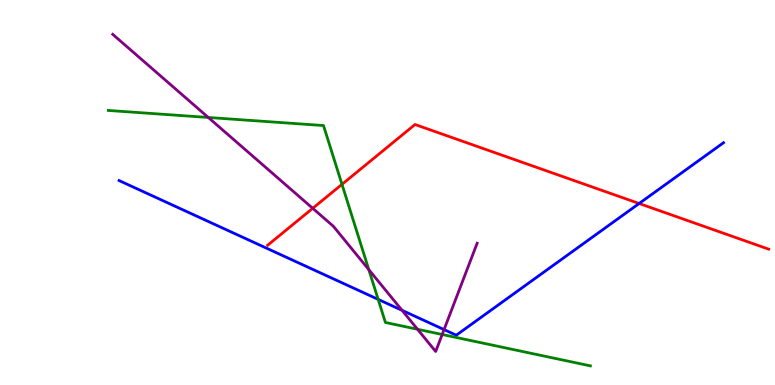[{'lines': ['blue', 'red'], 'intersections': [{'x': 8.25, 'y': 4.71}]}, {'lines': ['green', 'red'], 'intersections': [{'x': 4.41, 'y': 5.21}]}, {'lines': ['purple', 'red'], 'intersections': [{'x': 4.04, 'y': 4.59}]}, {'lines': ['blue', 'green'], 'intersections': [{'x': 4.88, 'y': 2.22}]}, {'lines': ['blue', 'purple'], 'intersections': [{'x': 5.19, 'y': 1.94}, {'x': 5.73, 'y': 1.44}]}, {'lines': ['green', 'purple'], 'intersections': [{'x': 2.69, 'y': 6.95}, {'x': 4.76, 'y': 3.0}, {'x': 5.39, 'y': 1.45}, {'x': 5.71, 'y': 1.31}]}]